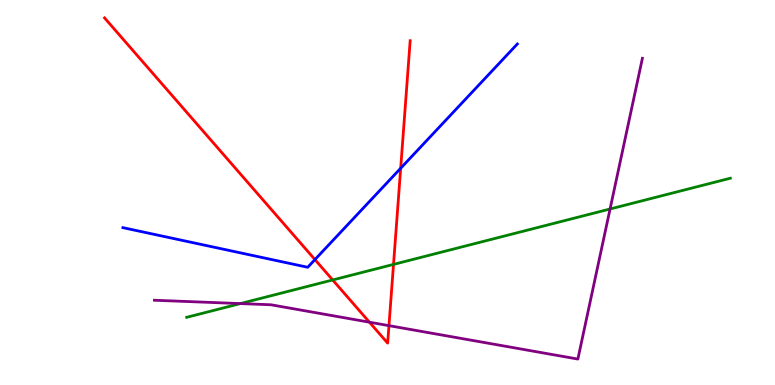[{'lines': ['blue', 'red'], 'intersections': [{'x': 4.06, 'y': 3.26}, {'x': 5.17, 'y': 5.63}]}, {'lines': ['green', 'red'], 'intersections': [{'x': 4.29, 'y': 2.73}, {'x': 5.08, 'y': 3.13}]}, {'lines': ['purple', 'red'], 'intersections': [{'x': 4.77, 'y': 1.63}, {'x': 5.02, 'y': 1.54}]}, {'lines': ['blue', 'green'], 'intersections': []}, {'lines': ['blue', 'purple'], 'intersections': []}, {'lines': ['green', 'purple'], 'intersections': [{'x': 3.1, 'y': 2.11}, {'x': 7.87, 'y': 4.57}]}]